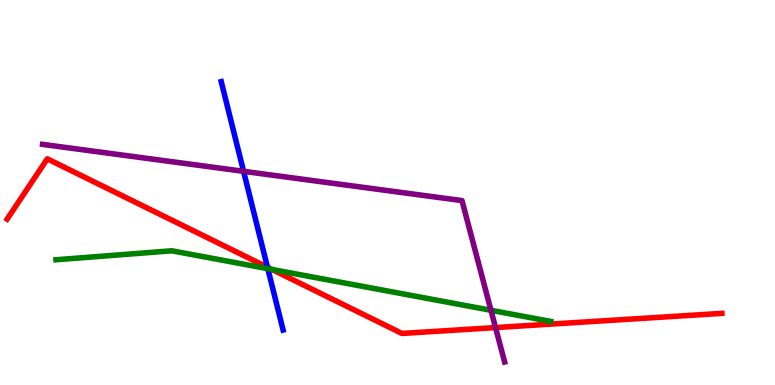[{'lines': ['blue', 'red'], 'intersections': [{'x': 3.45, 'y': 3.06}]}, {'lines': ['green', 'red'], 'intersections': [{'x': 3.51, 'y': 3.0}]}, {'lines': ['purple', 'red'], 'intersections': [{'x': 6.39, 'y': 1.49}]}, {'lines': ['blue', 'green'], 'intersections': [{'x': 3.46, 'y': 3.02}]}, {'lines': ['blue', 'purple'], 'intersections': [{'x': 3.14, 'y': 5.55}]}, {'lines': ['green', 'purple'], 'intersections': [{'x': 6.34, 'y': 1.94}]}]